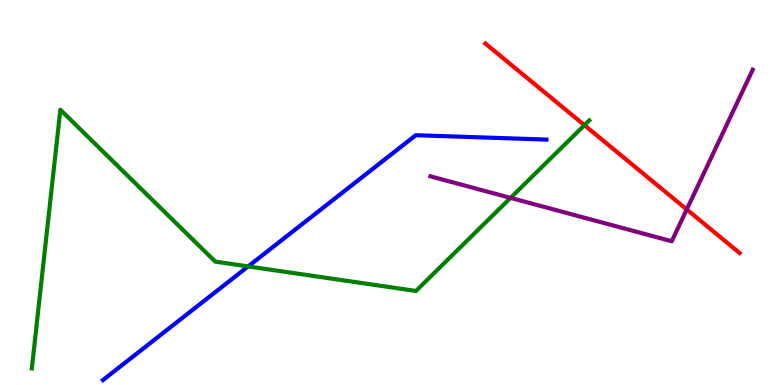[{'lines': ['blue', 'red'], 'intersections': []}, {'lines': ['green', 'red'], 'intersections': [{'x': 7.54, 'y': 6.75}]}, {'lines': ['purple', 'red'], 'intersections': [{'x': 8.86, 'y': 4.56}]}, {'lines': ['blue', 'green'], 'intersections': [{'x': 3.2, 'y': 3.08}]}, {'lines': ['blue', 'purple'], 'intersections': []}, {'lines': ['green', 'purple'], 'intersections': [{'x': 6.59, 'y': 4.86}]}]